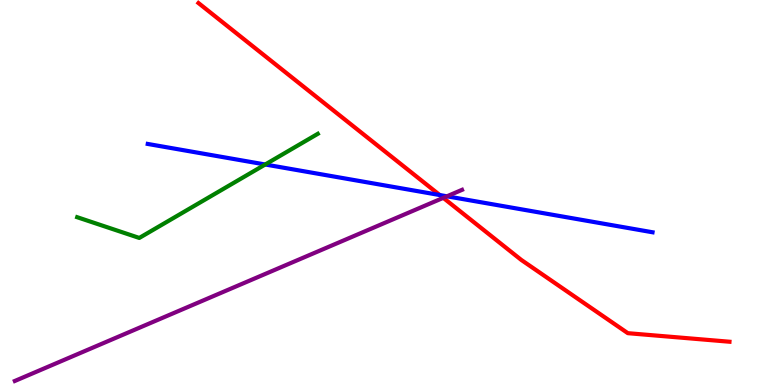[{'lines': ['blue', 'red'], 'intersections': [{'x': 5.67, 'y': 4.93}]}, {'lines': ['green', 'red'], 'intersections': []}, {'lines': ['purple', 'red'], 'intersections': [{'x': 5.72, 'y': 4.86}]}, {'lines': ['blue', 'green'], 'intersections': [{'x': 3.42, 'y': 5.73}]}, {'lines': ['blue', 'purple'], 'intersections': [{'x': 5.77, 'y': 4.9}]}, {'lines': ['green', 'purple'], 'intersections': []}]